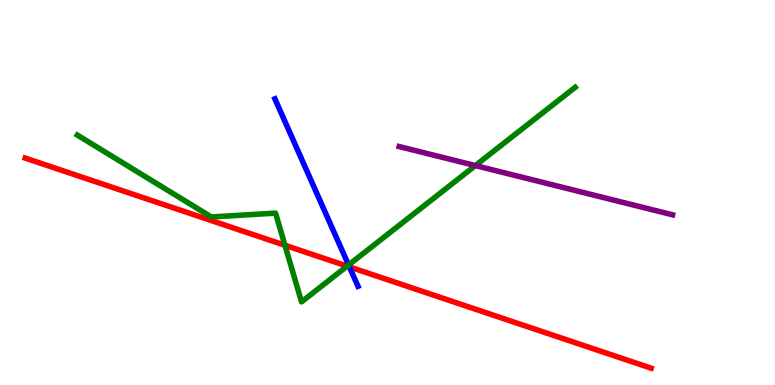[{'lines': ['blue', 'red'], 'intersections': [{'x': 4.51, 'y': 3.07}]}, {'lines': ['green', 'red'], 'intersections': [{'x': 3.68, 'y': 3.63}, {'x': 4.48, 'y': 3.09}]}, {'lines': ['purple', 'red'], 'intersections': []}, {'lines': ['blue', 'green'], 'intersections': [{'x': 4.5, 'y': 3.12}]}, {'lines': ['blue', 'purple'], 'intersections': []}, {'lines': ['green', 'purple'], 'intersections': [{'x': 6.13, 'y': 5.7}]}]